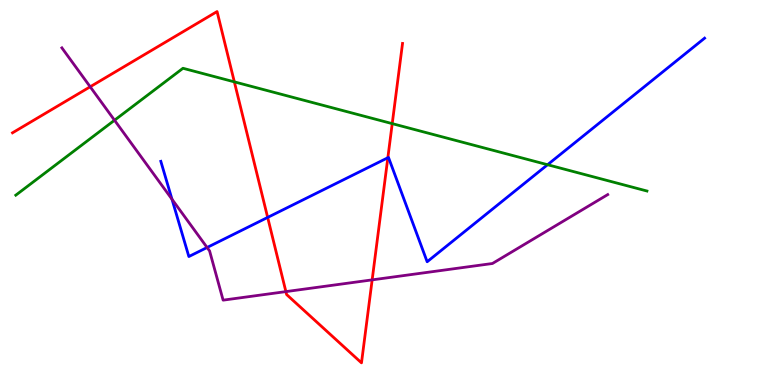[{'lines': ['blue', 'red'], 'intersections': [{'x': 3.45, 'y': 4.35}, {'x': 5.0, 'y': 5.9}]}, {'lines': ['green', 'red'], 'intersections': [{'x': 3.02, 'y': 7.87}, {'x': 5.06, 'y': 6.79}]}, {'lines': ['purple', 'red'], 'intersections': [{'x': 1.16, 'y': 7.75}, {'x': 3.69, 'y': 2.43}, {'x': 4.8, 'y': 2.73}]}, {'lines': ['blue', 'green'], 'intersections': [{'x': 7.07, 'y': 5.72}]}, {'lines': ['blue', 'purple'], 'intersections': [{'x': 2.22, 'y': 4.82}, {'x': 2.67, 'y': 3.57}]}, {'lines': ['green', 'purple'], 'intersections': [{'x': 1.48, 'y': 6.88}]}]